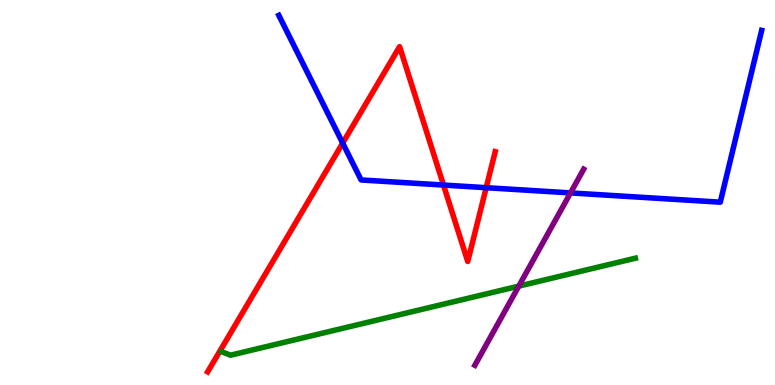[{'lines': ['blue', 'red'], 'intersections': [{'x': 4.42, 'y': 6.28}, {'x': 5.72, 'y': 5.19}, {'x': 6.27, 'y': 5.12}]}, {'lines': ['green', 'red'], 'intersections': []}, {'lines': ['purple', 'red'], 'intersections': []}, {'lines': ['blue', 'green'], 'intersections': []}, {'lines': ['blue', 'purple'], 'intersections': [{'x': 7.36, 'y': 4.99}]}, {'lines': ['green', 'purple'], 'intersections': [{'x': 6.69, 'y': 2.57}]}]